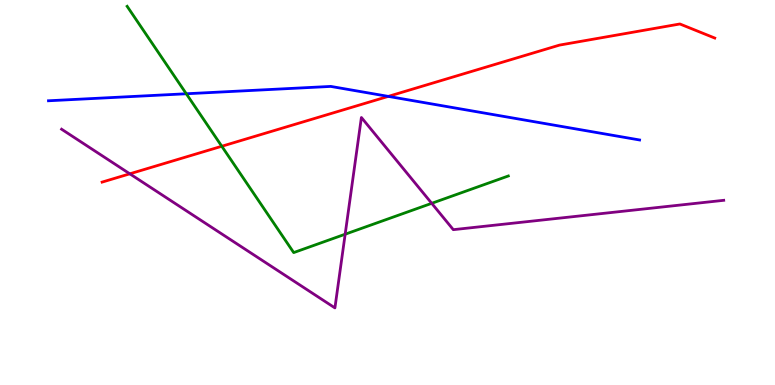[{'lines': ['blue', 'red'], 'intersections': [{'x': 5.01, 'y': 7.5}]}, {'lines': ['green', 'red'], 'intersections': [{'x': 2.86, 'y': 6.2}]}, {'lines': ['purple', 'red'], 'intersections': [{'x': 1.67, 'y': 5.49}]}, {'lines': ['blue', 'green'], 'intersections': [{'x': 2.4, 'y': 7.56}]}, {'lines': ['blue', 'purple'], 'intersections': []}, {'lines': ['green', 'purple'], 'intersections': [{'x': 4.45, 'y': 3.92}, {'x': 5.57, 'y': 4.72}]}]